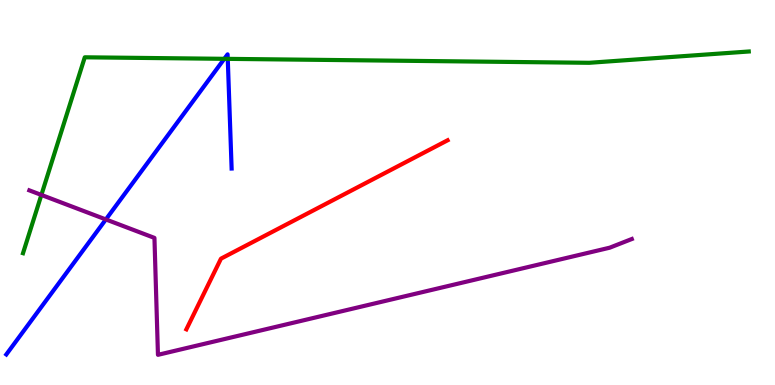[{'lines': ['blue', 'red'], 'intersections': []}, {'lines': ['green', 'red'], 'intersections': []}, {'lines': ['purple', 'red'], 'intersections': []}, {'lines': ['blue', 'green'], 'intersections': [{'x': 2.89, 'y': 8.47}, {'x': 2.94, 'y': 8.47}]}, {'lines': ['blue', 'purple'], 'intersections': [{'x': 1.37, 'y': 4.3}]}, {'lines': ['green', 'purple'], 'intersections': [{'x': 0.534, 'y': 4.94}]}]